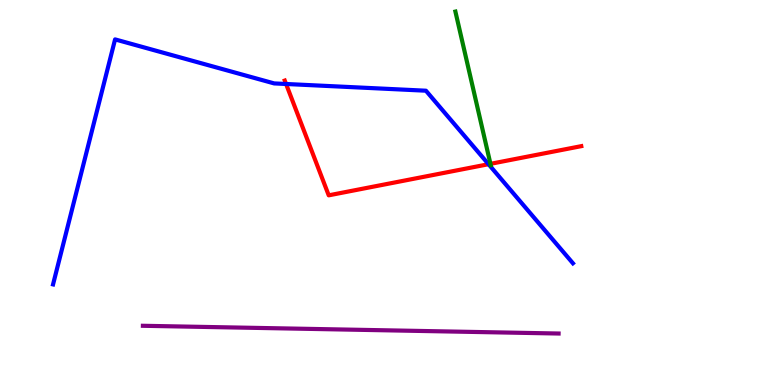[{'lines': ['blue', 'red'], 'intersections': [{'x': 3.69, 'y': 7.82}, {'x': 6.3, 'y': 5.73}]}, {'lines': ['green', 'red'], 'intersections': [{'x': 6.33, 'y': 5.74}]}, {'lines': ['purple', 'red'], 'intersections': []}, {'lines': ['blue', 'green'], 'intersections': []}, {'lines': ['blue', 'purple'], 'intersections': []}, {'lines': ['green', 'purple'], 'intersections': []}]